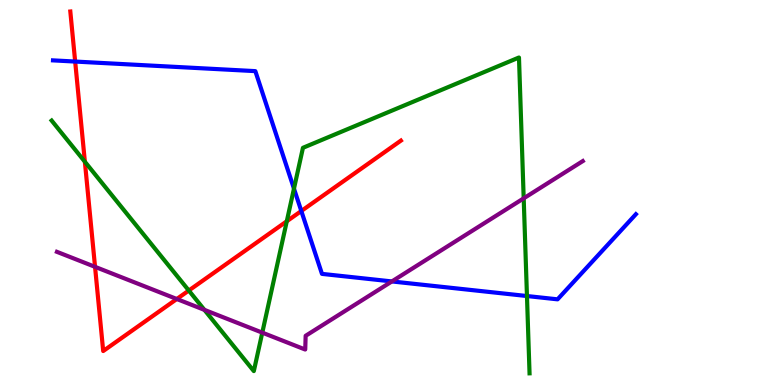[{'lines': ['blue', 'red'], 'intersections': [{'x': 0.97, 'y': 8.4}, {'x': 3.89, 'y': 4.52}]}, {'lines': ['green', 'red'], 'intersections': [{'x': 1.1, 'y': 5.8}, {'x': 2.44, 'y': 2.45}, {'x': 3.7, 'y': 4.25}]}, {'lines': ['purple', 'red'], 'intersections': [{'x': 1.23, 'y': 3.07}, {'x': 2.28, 'y': 2.23}]}, {'lines': ['blue', 'green'], 'intersections': [{'x': 3.79, 'y': 5.1}, {'x': 6.8, 'y': 2.31}]}, {'lines': ['blue', 'purple'], 'intersections': [{'x': 5.06, 'y': 2.69}]}, {'lines': ['green', 'purple'], 'intersections': [{'x': 2.64, 'y': 1.95}, {'x': 3.38, 'y': 1.36}, {'x': 6.76, 'y': 4.85}]}]